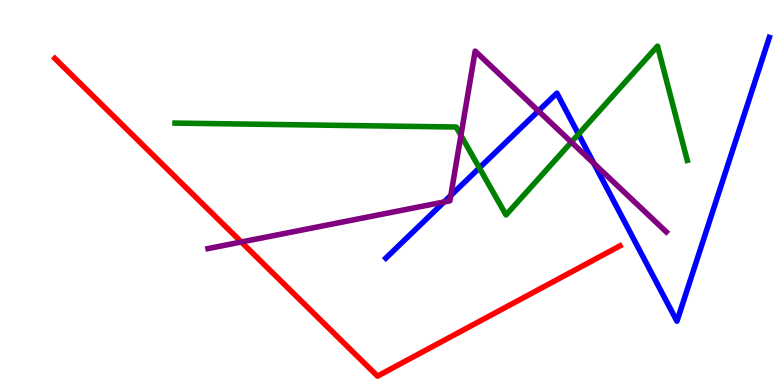[{'lines': ['blue', 'red'], 'intersections': []}, {'lines': ['green', 'red'], 'intersections': []}, {'lines': ['purple', 'red'], 'intersections': [{'x': 3.11, 'y': 3.71}]}, {'lines': ['blue', 'green'], 'intersections': [{'x': 6.19, 'y': 5.64}, {'x': 7.46, 'y': 6.51}]}, {'lines': ['blue', 'purple'], 'intersections': [{'x': 5.73, 'y': 4.75}, {'x': 5.82, 'y': 4.92}, {'x': 6.95, 'y': 7.12}, {'x': 7.66, 'y': 5.76}]}, {'lines': ['green', 'purple'], 'intersections': [{'x': 5.95, 'y': 6.48}, {'x': 7.37, 'y': 6.31}]}]